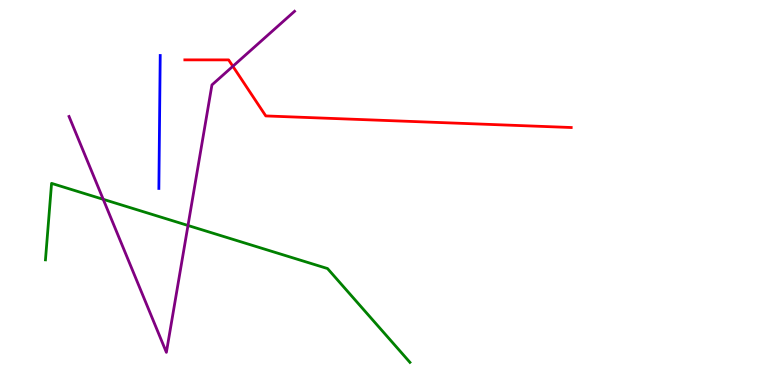[{'lines': ['blue', 'red'], 'intersections': []}, {'lines': ['green', 'red'], 'intersections': []}, {'lines': ['purple', 'red'], 'intersections': [{'x': 3.0, 'y': 8.28}]}, {'lines': ['blue', 'green'], 'intersections': []}, {'lines': ['blue', 'purple'], 'intersections': []}, {'lines': ['green', 'purple'], 'intersections': [{'x': 1.33, 'y': 4.82}, {'x': 2.43, 'y': 4.14}]}]